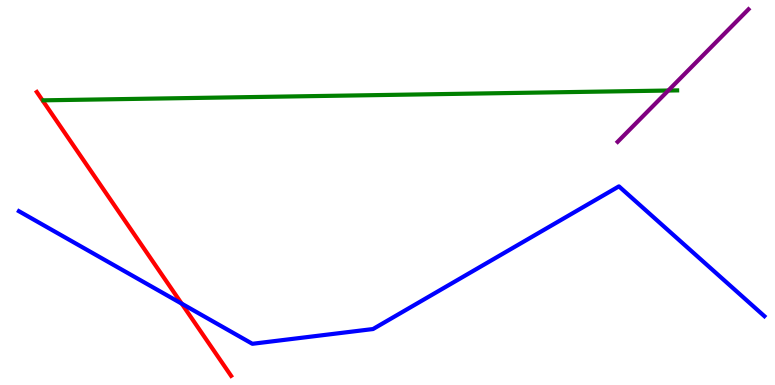[{'lines': ['blue', 'red'], 'intersections': [{'x': 2.34, 'y': 2.11}]}, {'lines': ['green', 'red'], 'intersections': []}, {'lines': ['purple', 'red'], 'intersections': []}, {'lines': ['blue', 'green'], 'intersections': []}, {'lines': ['blue', 'purple'], 'intersections': []}, {'lines': ['green', 'purple'], 'intersections': [{'x': 8.62, 'y': 7.65}]}]